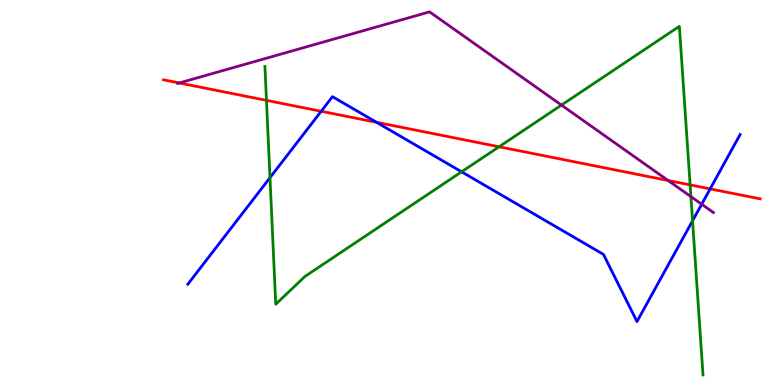[{'lines': ['blue', 'red'], 'intersections': [{'x': 4.14, 'y': 7.11}, {'x': 4.86, 'y': 6.82}, {'x': 9.16, 'y': 5.09}]}, {'lines': ['green', 'red'], 'intersections': [{'x': 3.44, 'y': 7.39}, {'x': 6.44, 'y': 6.19}, {'x': 8.9, 'y': 5.2}]}, {'lines': ['purple', 'red'], 'intersections': [{'x': 2.31, 'y': 7.85}, {'x': 8.62, 'y': 5.31}]}, {'lines': ['blue', 'green'], 'intersections': [{'x': 3.48, 'y': 5.39}, {'x': 5.96, 'y': 5.54}, {'x': 8.94, 'y': 4.26}]}, {'lines': ['blue', 'purple'], 'intersections': [{'x': 9.05, 'y': 4.69}]}, {'lines': ['green', 'purple'], 'intersections': [{'x': 7.24, 'y': 7.27}, {'x': 8.92, 'y': 4.89}]}]